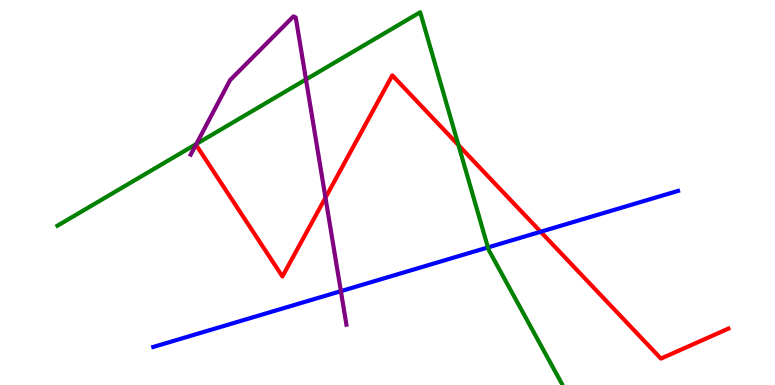[{'lines': ['blue', 'red'], 'intersections': [{'x': 6.98, 'y': 3.98}]}, {'lines': ['green', 'red'], 'intersections': [{'x': 5.92, 'y': 6.23}]}, {'lines': ['purple', 'red'], 'intersections': [{'x': 4.2, 'y': 4.87}]}, {'lines': ['blue', 'green'], 'intersections': [{'x': 6.3, 'y': 3.57}]}, {'lines': ['blue', 'purple'], 'intersections': [{'x': 4.4, 'y': 2.44}]}, {'lines': ['green', 'purple'], 'intersections': [{'x': 2.53, 'y': 6.26}, {'x': 3.95, 'y': 7.94}]}]